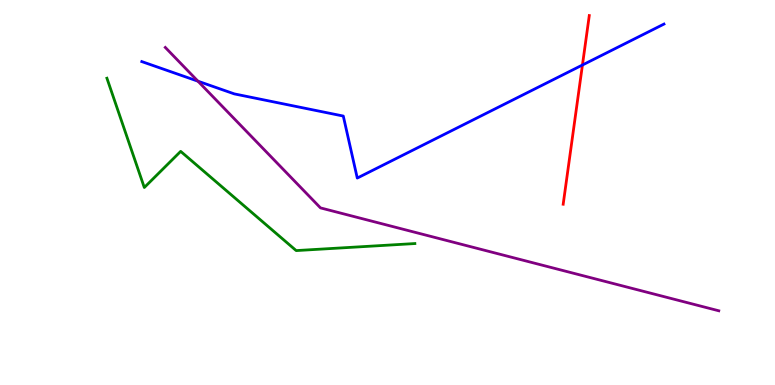[{'lines': ['blue', 'red'], 'intersections': [{'x': 7.52, 'y': 8.31}]}, {'lines': ['green', 'red'], 'intersections': []}, {'lines': ['purple', 'red'], 'intersections': []}, {'lines': ['blue', 'green'], 'intersections': []}, {'lines': ['blue', 'purple'], 'intersections': [{'x': 2.55, 'y': 7.89}]}, {'lines': ['green', 'purple'], 'intersections': []}]